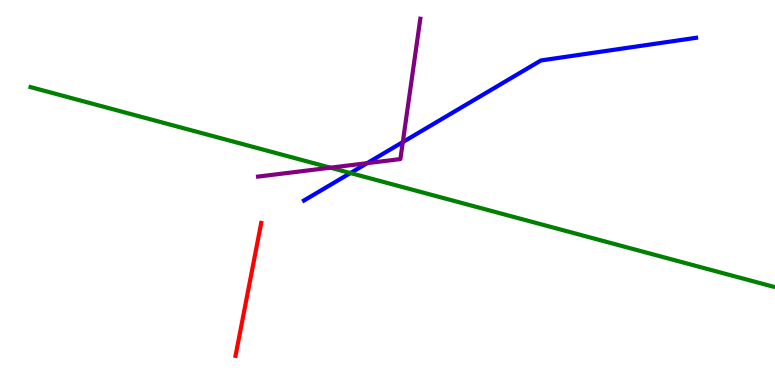[{'lines': ['blue', 'red'], 'intersections': []}, {'lines': ['green', 'red'], 'intersections': []}, {'lines': ['purple', 'red'], 'intersections': []}, {'lines': ['blue', 'green'], 'intersections': [{'x': 4.52, 'y': 5.51}]}, {'lines': ['blue', 'purple'], 'intersections': [{'x': 4.74, 'y': 5.76}, {'x': 5.2, 'y': 6.31}]}, {'lines': ['green', 'purple'], 'intersections': [{'x': 4.26, 'y': 5.64}]}]